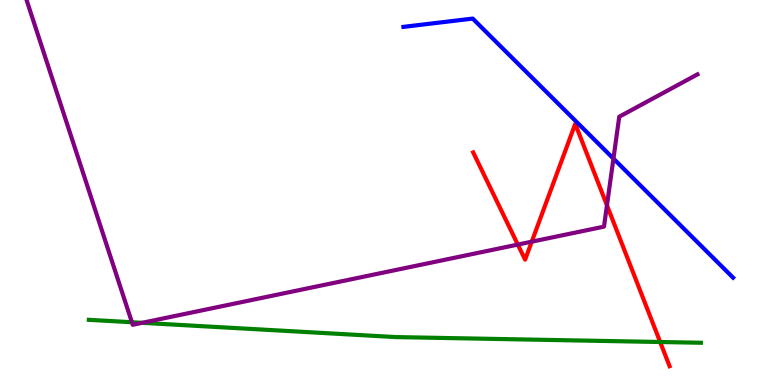[{'lines': ['blue', 'red'], 'intersections': []}, {'lines': ['green', 'red'], 'intersections': [{'x': 8.52, 'y': 1.12}]}, {'lines': ['purple', 'red'], 'intersections': [{'x': 6.68, 'y': 3.65}, {'x': 6.86, 'y': 3.72}, {'x': 7.83, 'y': 4.67}]}, {'lines': ['blue', 'green'], 'intersections': []}, {'lines': ['blue', 'purple'], 'intersections': [{'x': 7.92, 'y': 5.88}]}, {'lines': ['green', 'purple'], 'intersections': [{'x': 1.7, 'y': 1.63}, {'x': 1.83, 'y': 1.62}]}]